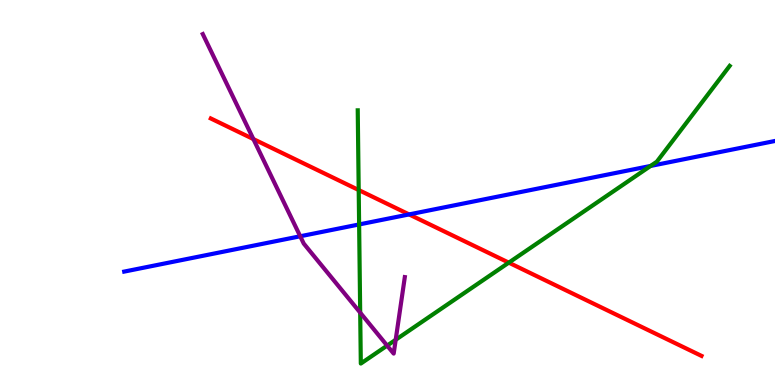[{'lines': ['blue', 'red'], 'intersections': [{'x': 5.28, 'y': 4.43}]}, {'lines': ['green', 'red'], 'intersections': [{'x': 4.63, 'y': 5.06}, {'x': 6.57, 'y': 3.18}]}, {'lines': ['purple', 'red'], 'intersections': [{'x': 3.27, 'y': 6.39}]}, {'lines': ['blue', 'green'], 'intersections': [{'x': 4.63, 'y': 4.17}, {'x': 8.39, 'y': 5.69}]}, {'lines': ['blue', 'purple'], 'intersections': [{'x': 3.87, 'y': 3.86}]}, {'lines': ['green', 'purple'], 'intersections': [{'x': 4.65, 'y': 1.88}, {'x': 5.0, 'y': 1.02}, {'x': 5.11, 'y': 1.17}]}]